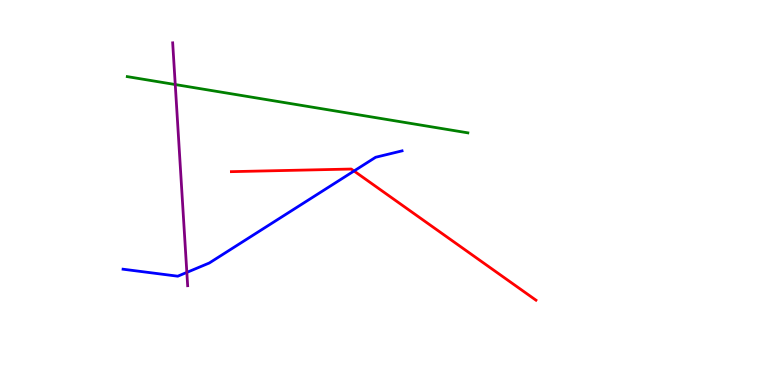[{'lines': ['blue', 'red'], 'intersections': [{'x': 4.57, 'y': 5.56}]}, {'lines': ['green', 'red'], 'intersections': []}, {'lines': ['purple', 'red'], 'intersections': []}, {'lines': ['blue', 'green'], 'intersections': []}, {'lines': ['blue', 'purple'], 'intersections': [{'x': 2.41, 'y': 2.92}]}, {'lines': ['green', 'purple'], 'intersections': [{'x': 2.26, 'y': 7.8}]}]